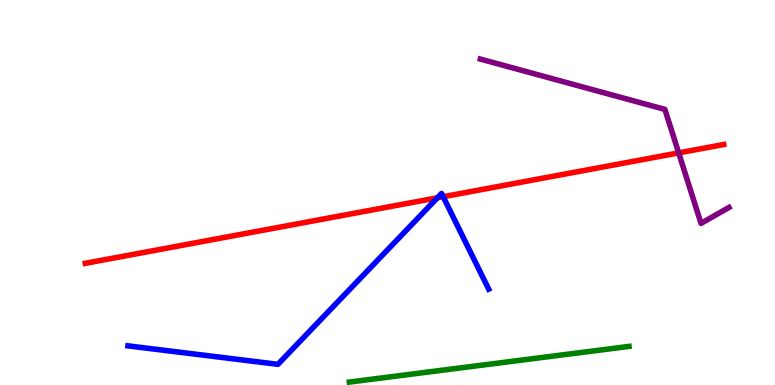[{'lines': ['blue', 'red'], 'intersections': [{'x': 5.64, 'y': 4.86}, {'x': 5.72, 'y': 4.89}]}, {'lines': ['green', 'red'], 'intersections': []}, {'lines': ['purple', 'red'], 'intersections': [{'x': 8.76, 'y': 6.03}]}, {'lines': ['blue', 'green'], 'intersections': []}, {'lines': ['blue', 'purple'], 'intersections': []}, {'lines': ['green', 'purple'], 'intersections': []}]